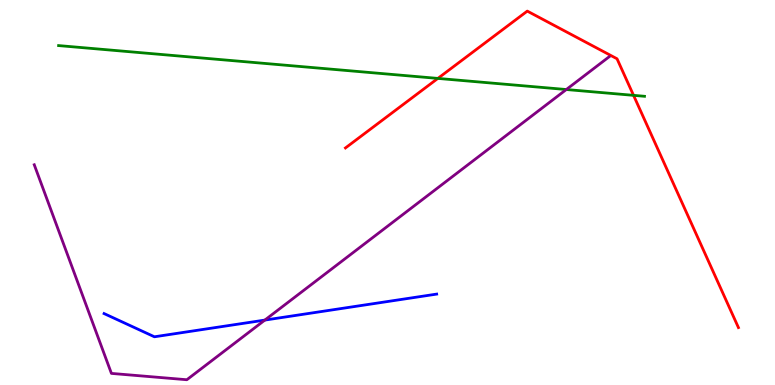[{'lines': ['blue', 'red'], 'intersections': []}, {'lines': ['green', 'red'], 'intersections': [{'x': 5.65, 'y': 7.96}, {'x': 8.17, 'y': 7.52}]}, {'lines': ['purple', 'red'], 'intersections': []}, {'lines': ['blue', 'green'], 'intersections': []}, {'lines': ['blue', 'purple'], 'intersections': [{'x': 3.42, 'y': 1.69}]}, {'lines': ['green', 'purple'], 'intersections': [{'x': 7.31, 'y': 7.67}]}]